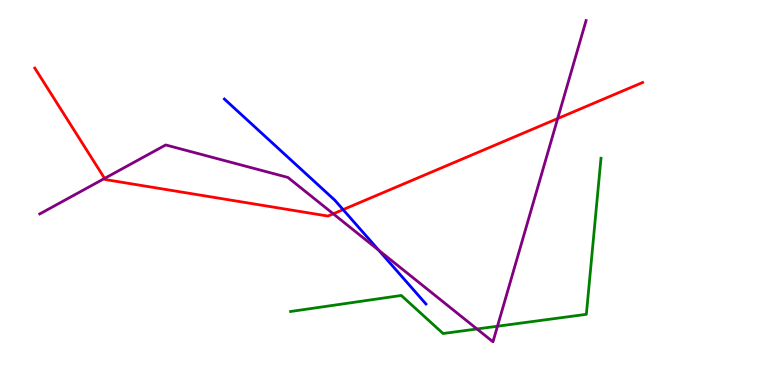[{'lines': ['blue', 'red'], 'intersections': [{'x': 4.43, 'y': 4.56}]}, {'lines': ['green', 'red'], 'intersections': []}, {'lines': ['purple', 'red'], 'intersections': [{'x': 1.35, 'y': 5.37}, {'x': 4.3, 'y': 4.45}, {'x': 7.2, 'y': 6.92}]}, {'lines': ['blue', 'green'], 'intersections': []}, {'lines': ['blue', 'purple'], 'intersections': [{'x': 4.89, 'y': 3.5}]}, {'lines': ['green', 'purple'], 'intersections': [{'x': 6.15, 'y': 1.46}, {'x': 6.42, 'y': 1.53}]}]